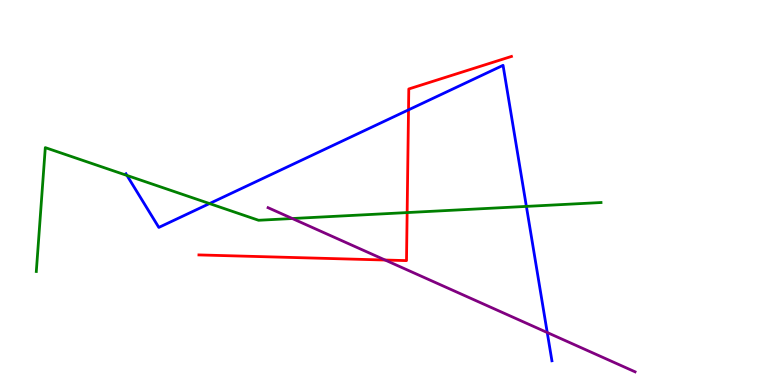[{'lines': ['blue', 'red'], 'intersections': [{'x': 5.27, 'y': 7.15}]}, {'lines': ['green', 'red'], 'intersections': [{'x': 5.25, 'y': 4.48}]}, {'lines': ['purple', 'red'], 'intersections': [{'x': 4.97, 'y': 3.25}]}, {'lines': ['blue', 'green'], 'intersections': [{'x': 1.64, 'y': 5.44}, {'x': 2.7, 'y': 4.71}, {'x': 6.79, 'y': 4.64}]}, {'lines': ['blue', 'purple'], 'intersections': [{'x': 7.06, 'y': 1.36}]}, {'lines': ['green', 'purple'], 'intersections': [{'x': 3.77, 'y': 4.32}]}]